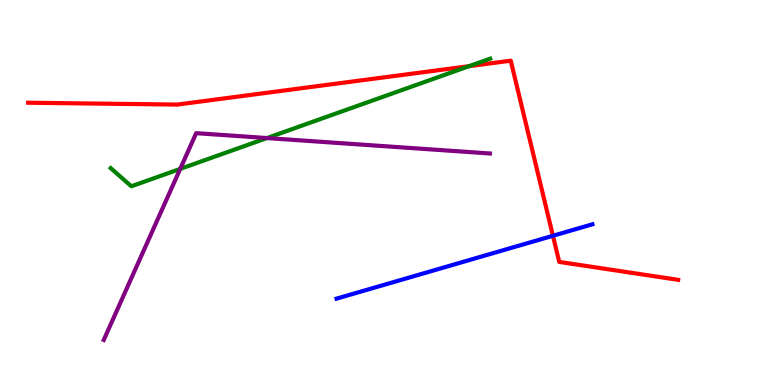[{'lines': ['blue', 'red'], 'intersections': [{'x': 7.13, 'y': 3.88}]}, {'lines': ['green', 'red'], 'intersections': [{'x': 6.05, 'y': 8.28}]}, {'lines': ['purple', 'red'], 'intersections': []}, {'lines': ['blue', 'green'], 'intersections': []}, {'lines': ['blue', 'purple'], 'intersections': []}, {'lines': ['green', 'purple'], 'intersections': [{'x': 2.33, 'y': 5.61}, {'x': 3.44, 'y': 6.41}]}]